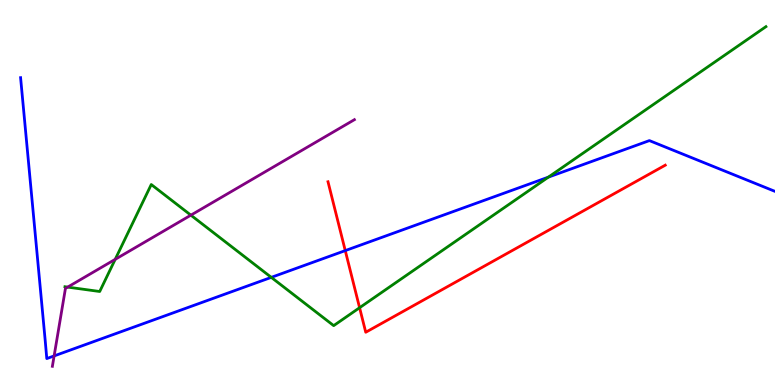[{'lines': ['blue', 'red'], 'intersections': [{'x': 4.46, 'y': 3.49}]}, {'lines': ['green', 'red'], 'intersections': [{'x': 4.64, 'y': 2.01}]}, {'lines': ['purple', 'red'], 'intersections': []}, {'lines': ['blue', 'green'], 'intersections': [{'x': 3.5, 'y': 2.8}, {'x': 7.08, 'y': 5.4}]}, {'lines': ['blue', 'purple'], 'intersections': [{'x': 0.698, 'y': 0.755}]}, {'lines': ['green', 'purple'], 'intersections': [{'x': 0.873, 'y': 2.54}, {'x': 1.49, 'y': 3.26}, {'x': 2.46, 'y': 4.41}]}]